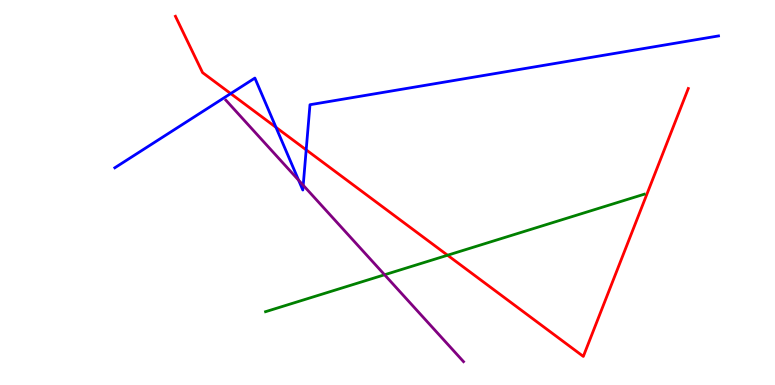[{'lines': ['blue', 'red'], 'intersections': [{'x': 2.98, 'y': 7.57}, {'x': 3.56, 'y': 6.69}, {'x': 3.95, 'y': 6.11}]}, {'lines': ['green', 'red'], 'intersections': [{'x': 5.77, 'y': 3.37}]}, {'lines': ['purple', 'red'], 'intersections': []}, {'lines': ['blue', 'green'], 'intersections': []}, {'lines': ['blue', 'purple'], 'intersections': [{'x': 3.85, 'y': 5.32}, {'x': 3.91, 'y': 5.19}]}, {'lines': ['green', 'purple'], 'intersections': [{'x': 4.96, 'y': 2.86}]}]